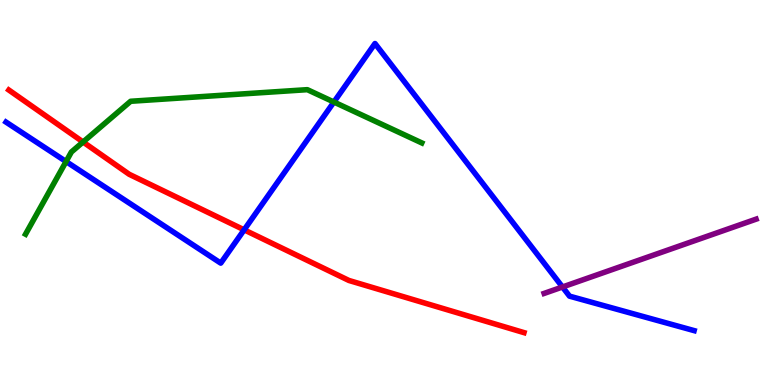[{'lines': ['blue', 'red'], 'intersections': [{'x': 3.15, 'y': 4.03}]}, {'lines': ['green', 'red'], 'intersections': [{'x': 1.07, 'y': 6.31}]}, {'lines': ['purple', 'red'], 'intersections': []}, {'lines': ['blue', 'green'], 'intersections': [{'x': 0.852, 'y': 5.8}, {'x': 4.31, 'y': 7.35}]}, {'lines': ['blue', 'purple'], 'intersections': [{'x': 7.26, 'y': 2.55}]}, {'lines': ['green', 'purple'], 'intersections': []}]